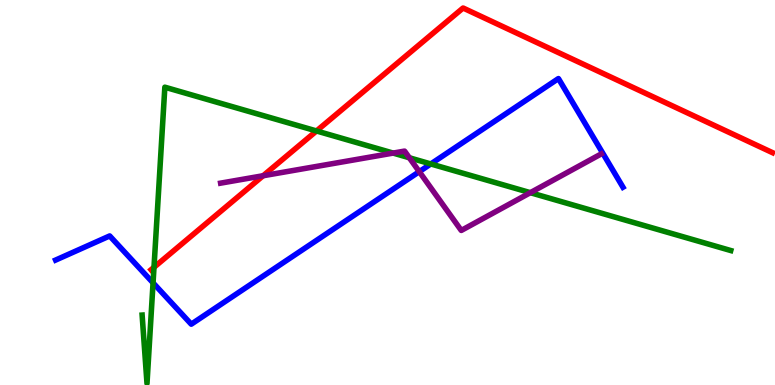[{'lines': ['blue', 'red'], 'intersections': []}, {'lines': ['green', 'red'], 'intersections': [{'x': 1.99, 'y': 3.06}, {'x': 4.08, 'y': 6.6}]}, {'lines': ['purple', 'red'], 'intersections': [{'x': 3.4, 'y': 5.44}]}, {'lines': ['blue', 'green'], 'intersections': [{'x': 1.97, 'y': 2.65}, {'x': 5.56, 'y': 5.74}]}, {'lines': ['blue', 'purple'], 'intersections': [{'x': 5.41, 'y': 5.54}]}, {'lines': ['green', 'purple'], 'intersections': [{'x': 5.07, 'y': 6.02}, {'x': 5.28, 'y': 5.9}, {'x': 6.84, 'y': 5.0}]}]